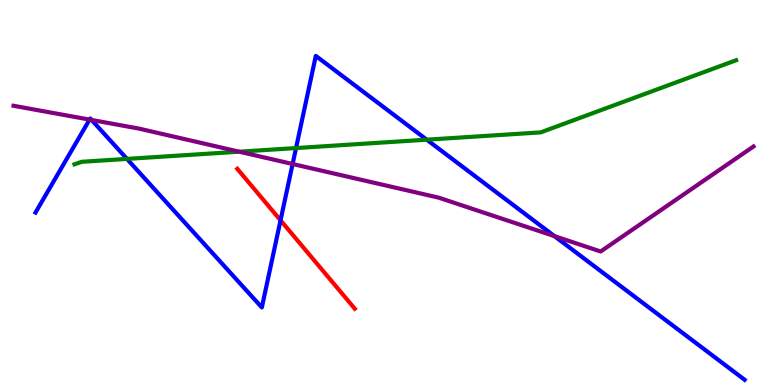[{'lines': ['blue', 'red'], 'intersections': [{'x': 3.62, 'y': 4.28}]}, {'lines': ['green', 'red'], 'intersections': []}, {'lines': ['purple', 'red'], 'intersections': []}, {'lines': ['blue', 'green'], 'intersections': [{'x': 1.64, 'y': 5.87}, {'x': 3.82, 'y': 6.15}, {'x': 5.51, 'y': 6.37}]}, {'lines': ['blue', 'purple'], 'intersections': [{'x': 1.16, 'y': 6.89}, {'x': 1.18, 'y': 6.88}, {'x': 3.78, 'y': 5.74}, {'x': 7.15, 'y': 3.87}]}, {'lines': ['green', 'purple'], 'intersections': [{'x': 3.09, 'y': 6.06}]}]